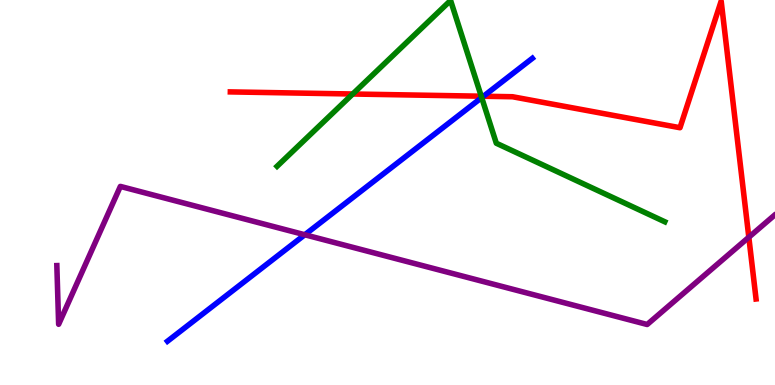[{'lines': ['blue', 'red'], 'intersections': [{'x': 6.24, 'y': 7.5}]}, {'lines': ['green', 'red'], 'intersections': [{'x': 4.55, 'y': 7.56}, {'x': 6.21, 'y': 7.5}]}, {'lines': ['purple', 'red'], 'intersections': [{'x': 9.66, 'y': 3.84}]}, {'lines': ['blue', 'green'], 'intersections': [{'x': 6.22, 'y': 7.46}]}, {'lines': ['blue', 'purple'], 'intersections': [{'x': 3.93, 'y': 3.9}]}, {'lines': ['green', 'purple'], 'intersections': []}]